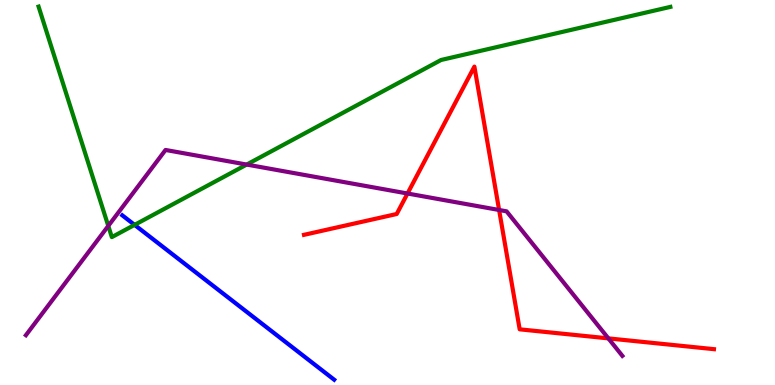[{'lines': ['blue', 'red'], 'intersections': []}, {'lines': ['green', 'red'], 'intersections': []}, {'lines': ['purple', 'red'], 'intersections': [{'x': 5.26, 'y': 4.97}, {'x': 6.44, 'y': 4.55}, {'x': 7.85, 'y': 1.21}]}, {'lines': ['blue', 'green'], 'intersections': [{'x': 1.74, 'y': 4.16}]}, {'lines': ['blue', 'purple'], 'intersections': []}, {'lines': ['green', 'purple'], 'intersections': [{'x': 1.4, 'y': 4.13}, {'x': 3.18, 'y': 5.73}]}]